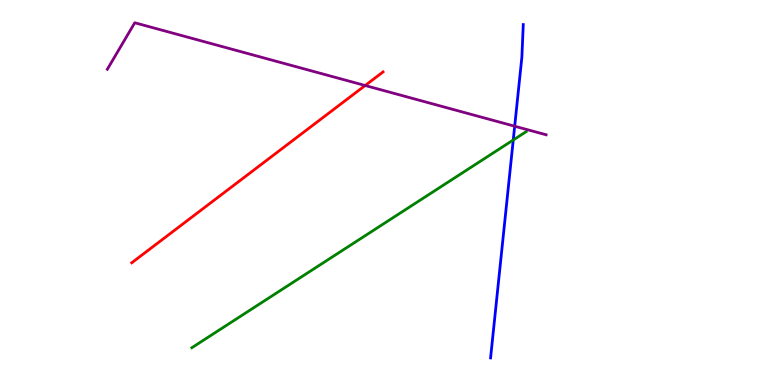[{'lines': ['blue', 'red'], 'intersections': []}, {'lines': ['green', 'red'], 'intersections': []}, {'lines': ['purple', 'red'], 'intersections': [{'x': 4.71, 'y': 7.78}]}, {'lines': ['blue', 'green'], 'intersections': [{'x': 6.62, 'y': 6.36}]}, {'lines': ['blue', 'purple'], 'intersections': [{'x': 6.64, 'y': 6.72}]}, {'lines': ['green', 'purple'], 'intersections': []}]